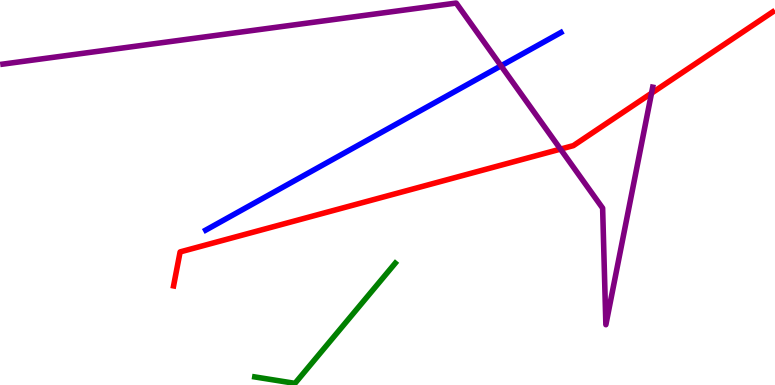[{'lines': ['blue', 'red'], 'intersections': []}, {'lines': ['green', 'red'], 'intersections': []}, {'lines': ['purple', 'red'], 'intersections': [{'x': 7.23, 'y': 6.13}, {'x': 8.41, 'y': 7.58}]}, {'lines': ['blue', 'green'], 'intersections': []}, {'lines': ['blue', 'purple'], 'intersections': [{'x': 6.46, 'y': 8.29}]}, {'lines': ['green', 'purple'], 'intersections': []}]